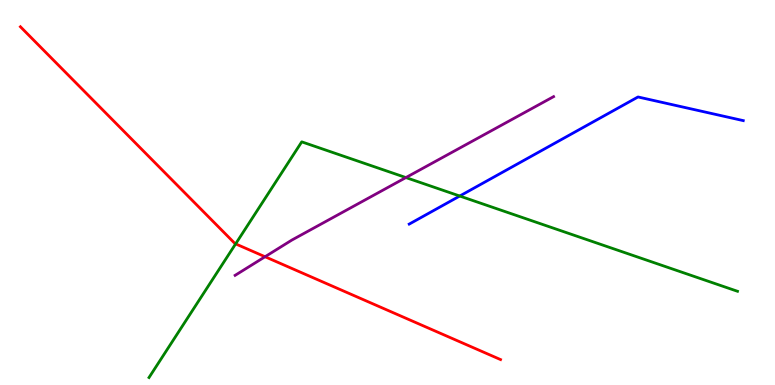[{'lines': ['blue', 'red'], 'intersections': []}, {'lines': ['green', 'red'], 'intersections': [{'x': 3.04, 'y': 3.67}]}, {'lines': ['purple', 'red'], 'intersections': [{'x': 3.42, 'y': 3.33}]}, {'lines': ['blue', 'green'], 'intersections': [{'x': 5.93, 'y': 4.91}]}, {'lines': ['blue', 'purple'], 'intersections': []}, {'lines': ['green', 'purple'], 'intersections': [{'x': 5.24, 'y': 5.39}]}]